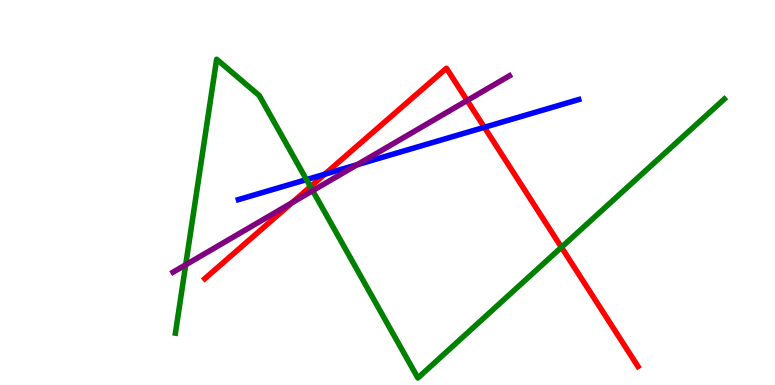[{'lines': ['blue', 'red'], 'intersections': [{'x': 4.19, 'y': 5.47}, {'x': 6.25, 'y': 6.69}]}, {'lines': ['green', 'red'], 'intersections': [{'x': 4.01, 'y': 5.15}, {'x': 7.24, 'y': 3.58}]}, {'lines': ['purple', 'red'], 'intersections': [{'x': 3.77, 'y': 4.73}, {'x': 6.03, 'y': 7.39}]}, {'lines': ['blue', 'green'], 'intersections': [{'x': 3.95, 'y': 5.33}]}, {'lines': ['blue', 'purple'], 'intersections': [{'x': 4.61, 'y': 5.72}]}, {'lines': ['green', 'purple'], 'intersections': [{'x': 2.4, 'y': 3.12}, {'x': 4.03, 'y': 5.05}]}]